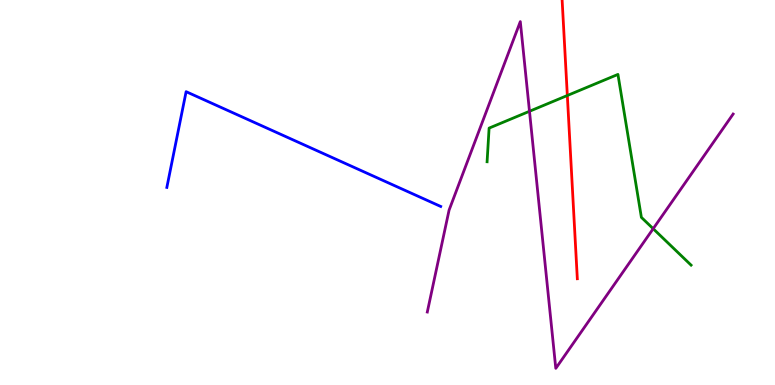[{'lines': ['blue', 'red'], 'intersections': []}, {'lines': ['green', 'red'], 'intersections': [{'x': 7.32, 'y': 7.52}]}, {'lines': ['purple', 'red'], 'intersections': []}, {'lines': ['blue', 'green'], 'intersections': []}, {'lines': ['blue', 'purple'], 'intersections': []}, {'lines': ['green', 'purple'], 'intersections': [{'x': 6.83, 'y': 7.11}, {'x': 8.43, 'y': 4.06}]}]